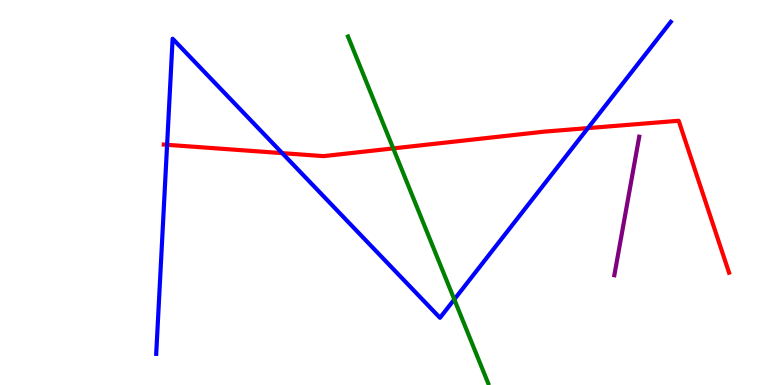[{'lines': ['blue', 'red'], 'intersections': [{'x': 2.16, 'y': 6.24}, {'x': 3.64, 'y': 6.02}, {'x': 7.59, 'y': 6.67}]}, {'lines': ['green', 'red'], 'intersections': [{'x': 5.07, 'y': 6.15}]}, {'lines': ['purple', 'red'], 'intersections': []}, {'lines': ['blue', 'green'], 'intersections': [{'x': 5.86, 'y': 2.22}]}, {'lines': ['blue', 'purple'], 'intersections': []}, {'lines': ['green', 'purple'], 'intersections': []}]